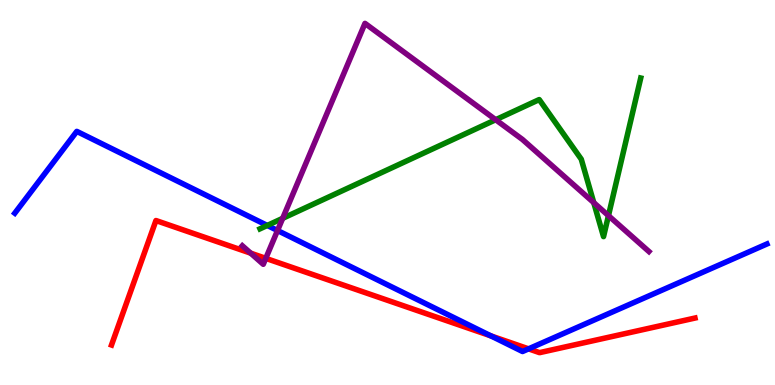[{'lines': ['blue', 'red'], 'intersections': [{'x': 6.33, 'y': 1.28}, {'x': 6.82, 'y': 0.939}]}, {'lines': ['green', 'red'], 'intersections': []}, {'lines': ['purple', 'red'], 'intersections': [{'x': 3.23, 'y': 3.42}, {'x': 3.43, 'y': 3.29}]}, {'lines': ['blue', 'green'], 'intersections': [{'x': 3.45, 'y': 4.14}]}, {'lines': ['blue', 'purple'], 'intersections': [{'x': 3.58, 'y': 4.01}]}, {'lines': ['green', 'purple'], 'intersections': [{'x': 3.65, 'y': 4.33}, {'x': 6.4, 'y': 6.89}, {'x': 7.66, 'y': 4.74}, {'x': 7.85, 'y': 4.4}]}]